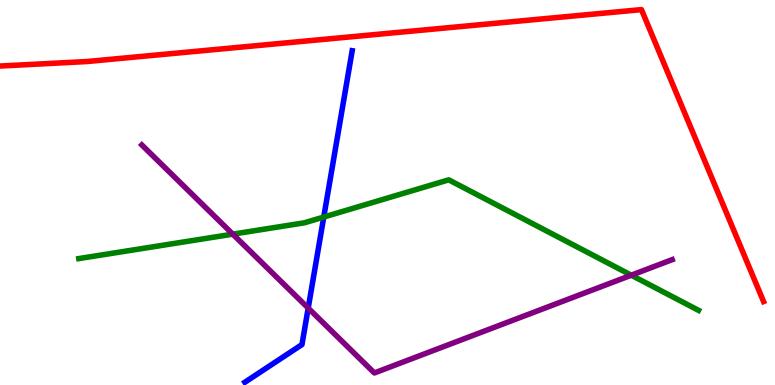[{'lines': ['blue', 'red'], 'intersections': []}, {'lines': ['green', 'red'], 'intersections': []}, {'lines': ['purple', 'red'], 'intersections': []}, {'lines': ['blue', 'green'], 'intersections': [{'x': 4.18, 'y': 4.36}]}, {'lines': ['blue', 'purple'], 'intersections': [{'x': 3.98, 'y': 2.0}]}, {'lines': ['green', 'purple'], 'intersections': [{'x': 3.0, 'y': 3.92}, {'x': 8.15, 'y': 2.85}]}]